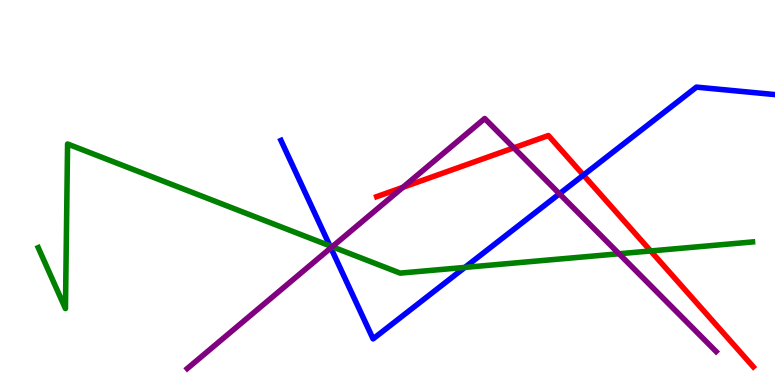[{'lines': ['blue', 'red'], 'intersections': [{'x': 7.53, 'y': 5.45}]}, {'lines': ['green', 'red'], 'intersections': [{'x': 8.4, 'y': 3.48}]}, {'lines': ['purple', 'red'], 'intersections': [{'x': 5.2, 'y': 5.13}, {'x': 6.63, 'y': 6.16}]}, {'lines': ['blue', 'green'], 'intersections': [{'x': 4.26, 'y': 3.61}, {'x': 6.0, 'y': 3.05}]}, {'lines': ['blue', 'purple'], 'intersections': [{'x': 4.27, 'y': 3.56}, {'x': 7.22, 'y': 4.97}]}, {'lines': ['green', 'purple'], 'intersections': [{'x': 4.29, 'y': 3.59}, {'x': 7.99, 'y': 3.41}]}]